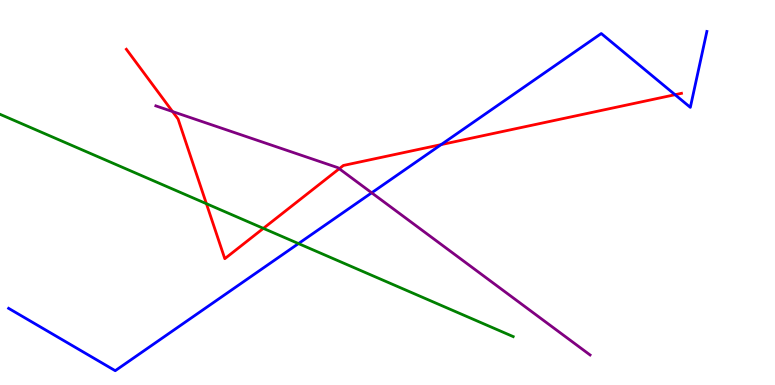[{'lines': ['blue', 'red'], 'intersections': [{'x': 5.69, 'y': 6.24}, {'x': 8.71, 'y': 7.54}]}, {'lines': ['green', 'red'], 'intersections': [{'x': 2.66, 'y': 4.71}, {'x': 3.4, 'y': 4.07}]}, {'lines': ['purple', 'red'], 'intersections': [{'x': 2.23, 'y': 7.1}, {'x': 4.38, 'y': 5.62}]}, {'lines': ['blue', 'green'], 'intersections': [{'x': 3.85, 'y': 3.67}]}, {'lines': ['blue', 'purple'], 'intersections': [{'x': 4.8, 'y': 4.99}]}, {'lines': ['green', 'purple'], 'intersections': []}]